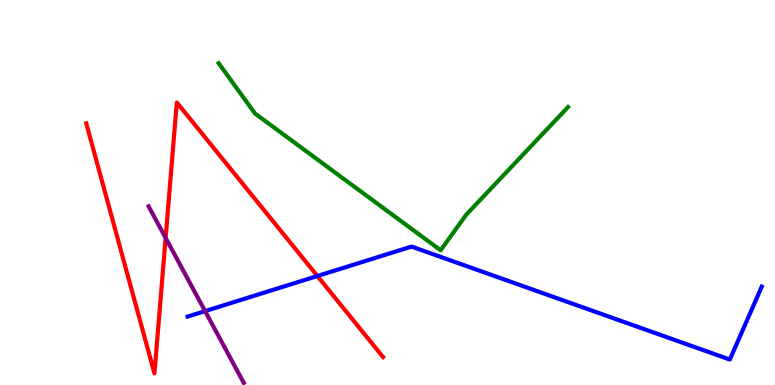[{'lines': ['blue', 'red'], 'intersections': [{'x': 4.1, 'y': 2.83}]}, {'lines': ['green', 'red'], 'intersections': []}, {'lines': ['purple', 'red'], 'intersections': [{'x': 2.14, 'y': 3.82}]}, {'lines': ['blue', 'green'], 'intersections': []}, {'lines': ['blue', 'purple'], 'intersections': [{'x': 2.65, 'y': 1.92}]}, {'lines': ['green', 'purple'], 'intersections': []}]